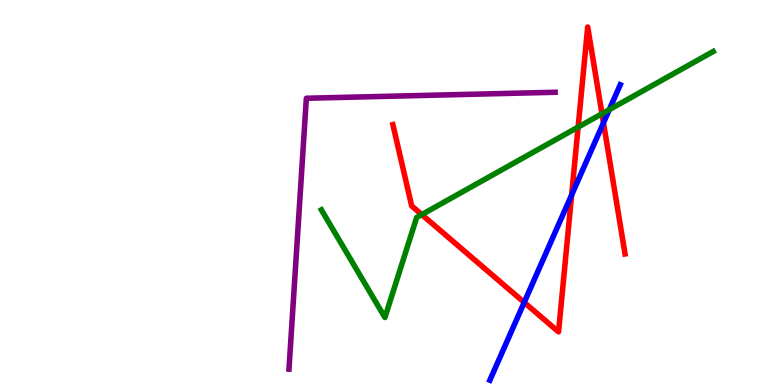[{'lines': ['blue', 'red'], 'intersections': [{'x': 6.76, 'y': 2.15}, {'x': 7.38, 'y': 4.94}, {'x': 7.79, 'y': 6.81}]}, {'lines': ['green', 'red'], 'intersections': [{'x': 5.44, 'y': 4.43}, {'x': 7.46, 'y': 6.7}, {'x': 7.77, 'y': 7.05}]}, {'lines': ['purple', 'red'], 'intersections': []}, {'lines': ['blue', 'green'], 'intersections': [{'x': 7.86, 'y': 7.15}]}, {'lines': ['blue', 'purple'], 'intersections': []}, {'lines': ['green', 'purple'], 'intersections': []}]